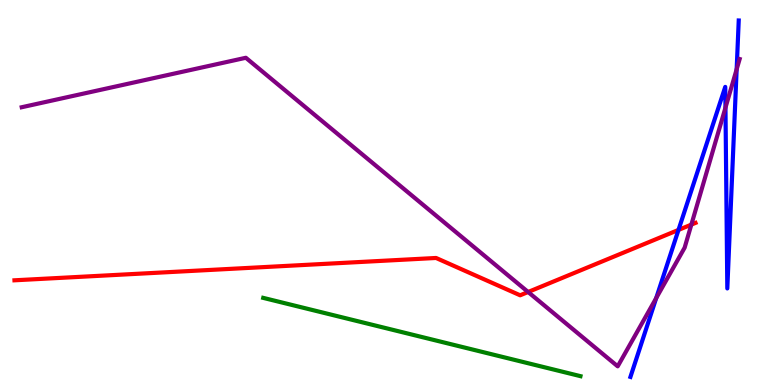[{'lines': ['blue', 'red'], 'intersections': [{'x': 8.75, 'y': 4.03}]}, {'lines': ['green', 'red'], 'intersections': []}, {'lines': ['purple', 'red'], 'intersections': [{'x': 6.81, 'y': 2.42}, {'x': 8.92, 'y': 4.17}]}, {'lines': ['blue', 'green'], 'intersections': []}, {'lines': ['blue', 'purple'], 'intersections': [{'x': 8.47, 'y': 2.26}, {'x': 9.36, 'y': 7.2}, {'x': 9.51, 'y': 8.2}]}, {'lines': ['green', 'purple'], 'intersections': []}]